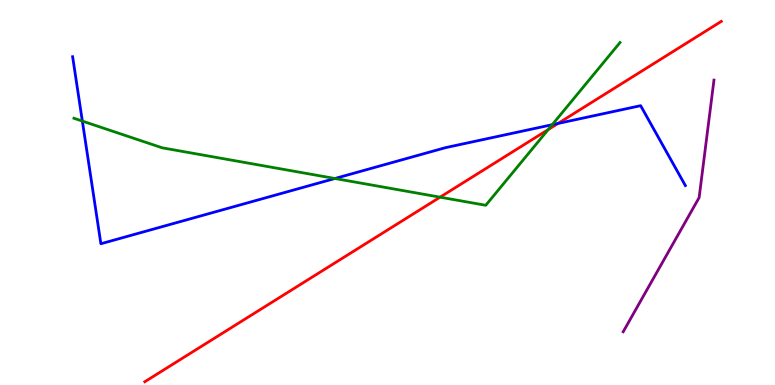[{'lines': ['blue', 'red'], 'intersections': [{'x': 7.2, 'y': 6.79}]}, {'lines': ['green', 'red'], 'intersections': [{'x': 5.68, 'y': 4.88}, {'x': 7.07, 'y': 6.63}]}, {'lines': ['purple', 'red'], 'intersections': []}, {'lines': ['blue', 'green'], 'intersections': [{'x': 1.06, 'y': 6.86}, {'x': 4.32, 'y': 5.36}, {'x': 7.13, 'y': 6.76}]}, {'lines': ['blue', 'purple'], 'intersections': []}, {'lines': ['green', 'purple'], 'intersections': []}]